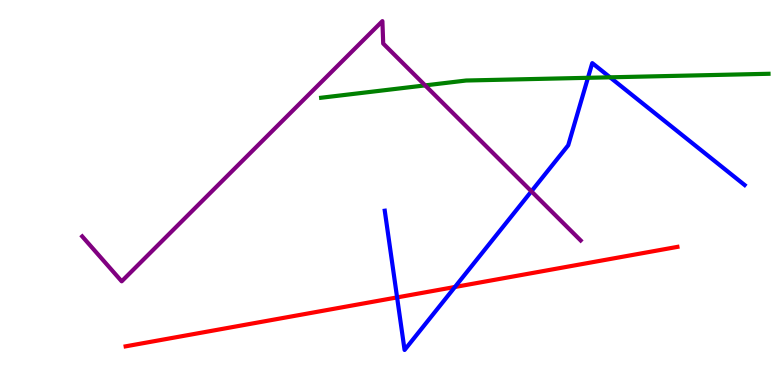[{'lines': ['blue', 'red'], 'intersections': [{'x': 5.12, 'y': 2.28}, {'x': 5.87, 'y': 2.55}]}, {'lines': ['green', 'red'], 'intersections': []}, {'lines': ['purple', 'red'], 'intersections': []}, {'lines': ['blue', 'green'], 'intersections': [{'x': 7.59, 'y': 7.98}, {'x': 7.87, 'y': 7.99}]}, {'lines': ['blue', 'purple'], 'intersections': [{'x': 6.86, 'y': 5.03}]}, {'lines': ['green', 'purple'], 'intersections': [{'x': 5.49, 'y': 7.78}]}]